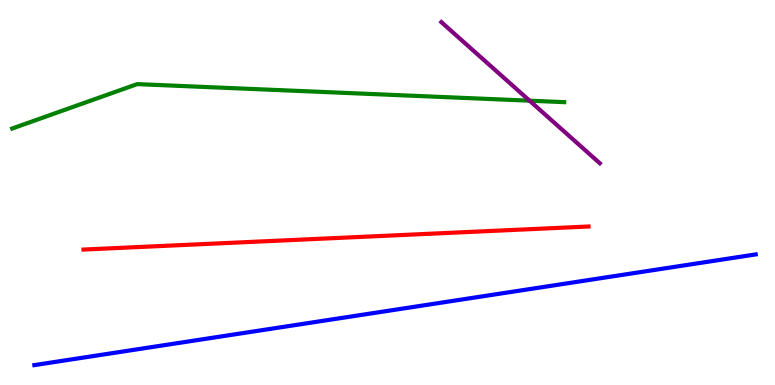[{'lines': ['blue', 'red'], 'intersections': []}, {'lines': ['green', 'red'], 'intersections': []}, {'lines': ['purple', 'red'], 'intersections': []}, {'lines': ['blue', 'green'], 'intersections': []}, {'lines': ['blue', 'purple'], 'intersections': []}, {'lines': ['green', 'purple'], 'intersections': [{'x': 6.83, 'y': 7.38}]}]